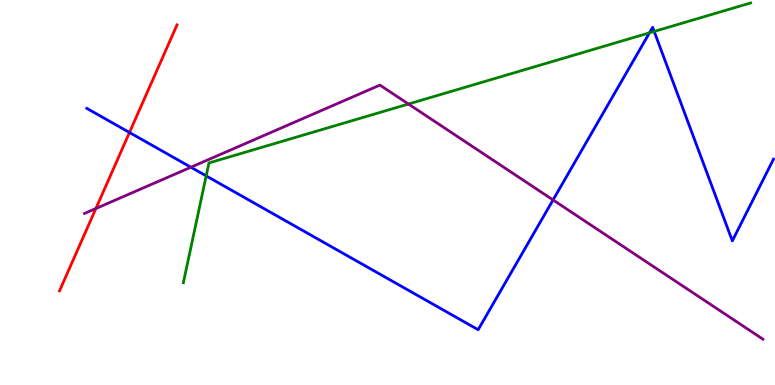[{'lines': ['blue', 'red'], 'intersections': [{'x': 1.67, 'y': 6.56}]}, {'lines': ['green', 'red'], 'intersections': []}, {'lines': ['purple', 'red'], 'intersections': [{'x': 1.24, 'y': 4.58}]}, {'lines': ['blue', 'green'], 'intersections': [{'x': 2.66, 'y': 5.43}, {'x': 8.38, 'y': 9.15}, {'x': 8.44, 'y': 9.18}]}, {'lines': ['blue', 'purple'], 'intersections': [{'x': 2.46, 'y': 5.66}, {'x': 7.14, 'y': 4.81}]}, {'lines': ['green', 'purple'], 'intersections': [{'x': 5.27, 'y': 7.3}]}]